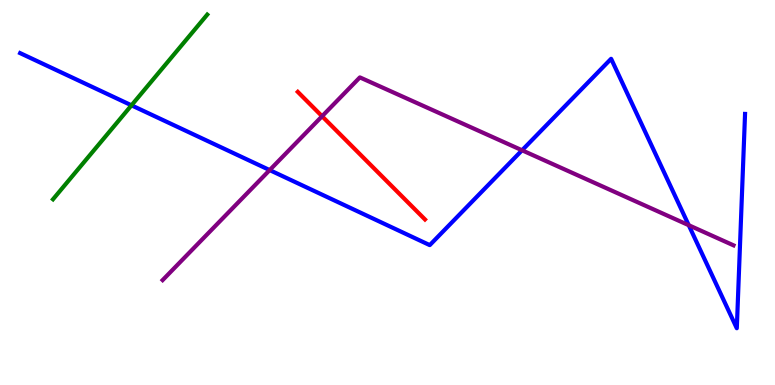[{'lines': ['blue', 'red'], 'intersections': []}, {'lines': ['green', 'red'], 'intersections': []}, {'lines': ['purple', 'red'], 'intersections': [{'x': 4.16, 'y': 6.98}]}, {'lines': ['blue', 'green'], 'intersections': [{'x': 1.7, 'y': 7.26}]}, {'lines': ['blue', 'purple'], 'intersections': [{'x': 3.48, 'y': 5.58}, {'x': 6.74, 'y': 6.1}, {'x': 8.89, 'y': 4.15}]}, {'lines': ['green', 'purple'], 'intersections': []}]